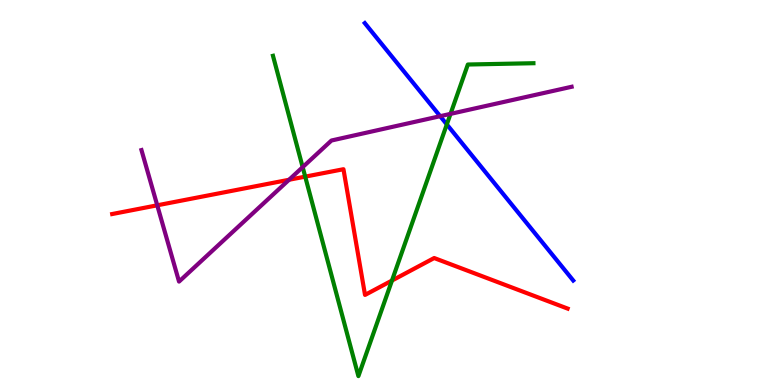[{'lines': ['blue', 'red'], 'intersections': []}, {'lines': ['green', 'red'], 'intersections': [{'x': 3.94, 'y': 5.41}, {'x': 5.06, 'y': 2.71}]}, {'lines': ['purple', 'red'], 'intersections': [{'x': 2.03, 'y': 4.67}, {'x': 3.73, 'y': 5.33}]}, {'lines': ['blue', 'green'], 'intersections': [{'x': 5.77, 'y': 6.77}]}, {'lines': ['blue', 'purple'], 'intersections': [{'x': 5.68, 'y': 6.98}]}, {'lines': ['green', 'purple'], 'intersections': [{'x': 3.91, 'y': 5.66}, {'x': 5.81, 'y': 7.04}]}]